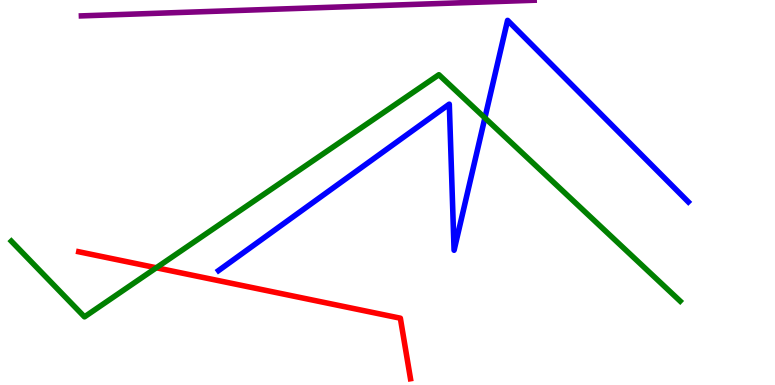[{'lines': ['blue', 'red'], 'intersections': []}, {'lines': ['green', 'red'], 'intersections': [{'x': 2.02, 'y': 3.04}]}, {'lines': ['purple', 'red'], 'intersections': []}, {'lines': ['blue', 'green'], 'intersections': [{'x': 6.26, 'y': 6.94}]}, {'lines': ['blue', 'purple'], 'intersections': []}, {'lines': ['green', 'purple'], 'intersections': []}]